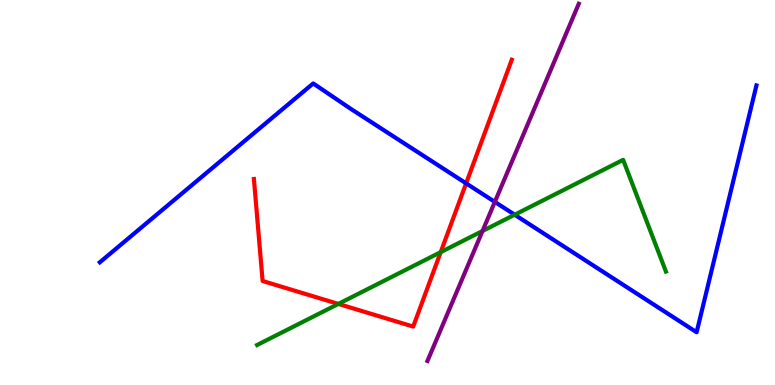[{'lines': ['blue', 'red'], 'intersections': [{'x': 6.01, 'y': 5.24}]}, {'lines': ['green', 'red'], 'intersections': [{'x': 4.37, 'y': 2.11}, {'x': 5.69, 'y': 3.45}]}, {'lines': ['purple', 'red'], 'intersections': []}, {'lines': ['blue', 'green'], 'intersections': [{'x': 6.64, 'y': 4.42}]}, {'lines': ['blue', 'purple'], 'intersections': [{'x': 6.39, 'y': 4.76}]}, {'lines': ['green', 'purple'], 'intersections': [{'x': 6.23, 'y': 4.0}]}]